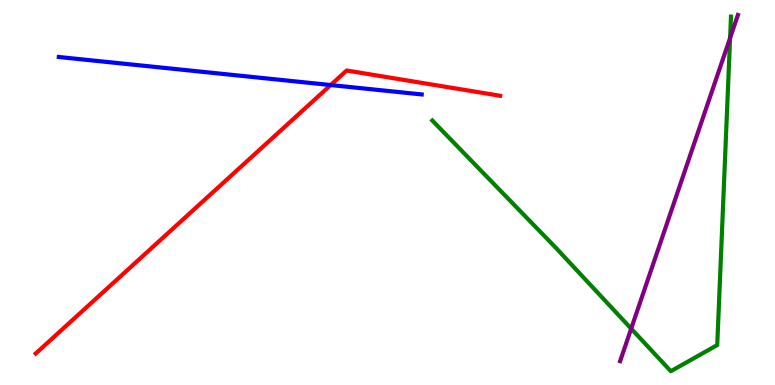[{'lines': ['blue', 'red'], 'intersections': [{'x': 4.27, 'y': 7.79}]}, {'lines': ['green', 'red'], 'intersections': []}, {'lines': ['purple', 'red'], 'intersections': []}, {'lines': ['blue', 'green'], 'intersections': []}, {'lines': ['blue', 'purple'], 'intersections': []}, {'lines': ['green', 'purple'], 'intersections': [{'x': 8.14, 'y': 1.46}, {'x': 9.42, 'y': 9.01}]}]